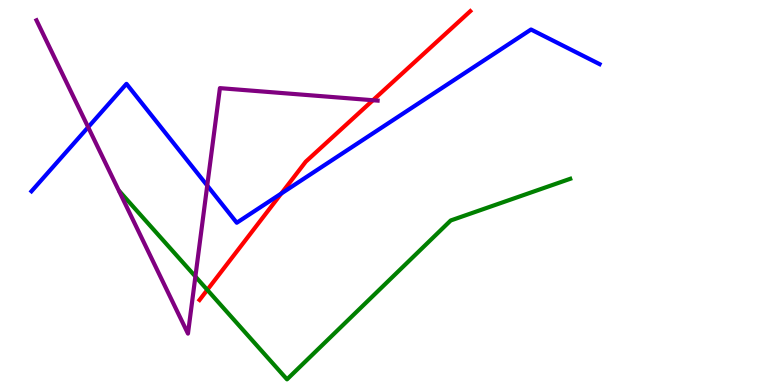[{'lines': ['blue', 'red'], 'intersections': [{'x': 3.63, 'y': 4.97}]}, {'lines': ['green', 'red'], 'intersections': [{'x': 2.67, 'y': 2.47}]}, {'lines': ['purple', 'red'], 'intersections': [{'x': 4.81, 'y': 7.4}]}, {'lines': ['blue', 'green'], 'intersections': []}, {'lines': ['blue', 'purple'], 'intersections': [{'x': 1.14, 'y': 6.7}, {'x': 2.67, 'y': 5.18}]}, {'lines': ['green', 'purple'], 'intersections': [{'x': 2.52, 'y': 2.82}]}]